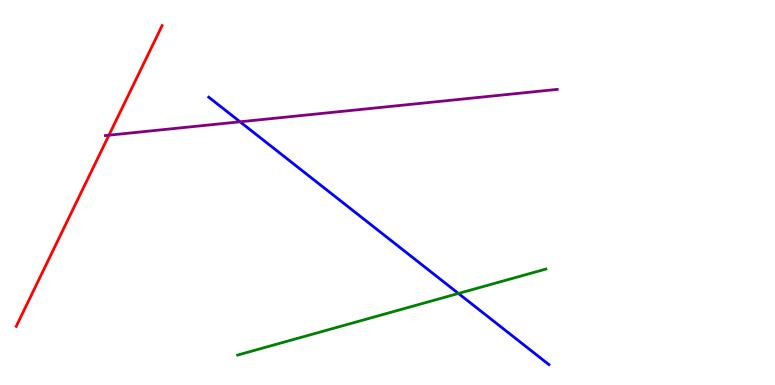[{'lines': ['blue', 'red'], 'intersections': []}, {'lines': ['green', 'red'], 'intersections': []}, {'lines': ['purple', 'red'], 'intersections': [{'x': 1.41, 'y': 6.49}]}, {'lines': ['blue', 'green'], 'intersections': [{'x': 5.92, 'y': 2.38}]}, {'lines': ['blue', 'purple'], 'intersections': [{'x': 3.1, 'y': 6.84}]}, {'lines': ['green', 'purple'], 'intersections': []}]